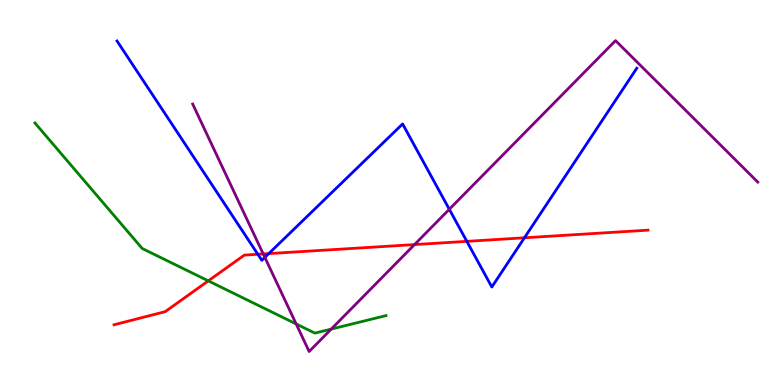[{'lines': ['blue', 'red'], 'intersections': [{'x': 3.33, 'y': 3.4}, {'x': 3.47, 'y': 3.41}, {'x': 6.02, 'y': 3.73}, {'x': 6.77, 'y': 3.82}]}, {'lines': ['green', 'red'], 'intersections': [{'x': 2.69, 'y': 2.7}]}, {'lines': ['purple', 'red'], 'intersections': [{'x': 3.4, 'y': 3.4}, {'x': 5.35, 'y': 3.65}]}, {'lines': ['blue', 'green'], 'intersections': []}, {'lines': ['blue', 'purple'], 'intersections': [{'x': 3.42, 'y': 3.31}, {'x': 5.8, 'y': 4.56}]}, {'lines': ['green', 'purple'], 'intersections': [{'x': 3.82, 'y': 1.59}, {'x': 4.27, 'y': 1.45}]}]